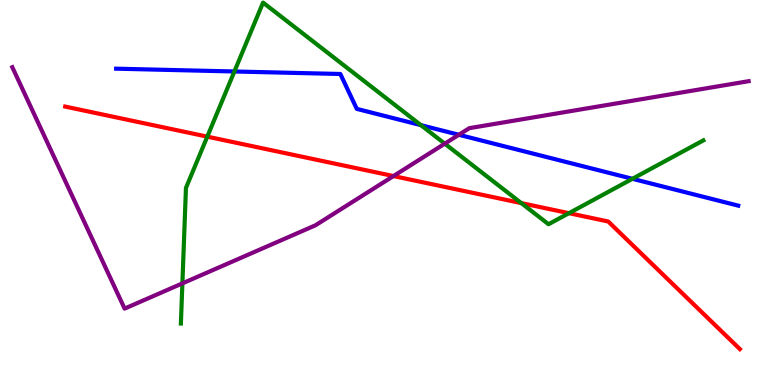[{'lines': ['blue', 'red'], 'intersections': []}, {'lines': ['green', 'red'], 'intersections': [{'x': 2.67, 'y': 6.45}, {'x': 6.73, 'y': 4.72}, {'x': 7.34, 'y': 4.46}]}, {'lines': ['purple', 'red'], 'intersections': [{'x': 5.08, 'y': 5.43}]}, {'lines': ['blue', 'green'], 'intersections': [{'x': 3.02, 'y': 8.14}, {'x': 5.43, 'y': 6.75}, {'x': 8.16, 'y': 5.36}]}, {'lines': ['blue', 'purple'], 'intersections': [{'x': 5.92, 'y': 6.5}]}, {'lines': ['green', 'purple'], 'intersections': [{'x': 2.35, 'y': 2.64}, {'x': 5.74, 'y': 6.27}]}]